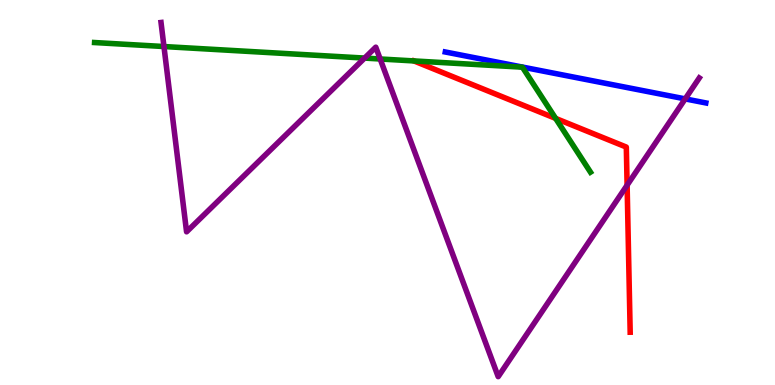[{'lines': ['blue', 'red'], 'intersections': []}, {'lines': ['green', 'red'], 'intersections': [{'x': 7.17, 'y': 6.92}]}, {'lines': ['purple', 'red'], 'intersections': [{'x': 8.09, 'y': 5.19}]}, {'lines': ['blue', 'green'], 'intersections': []}, {'lines': ['blue', 'purple'], 'intersections': [{'x': 8.84, 'y': 7.43}]}, {'lines': ['green', 'purple'], 'intersections': [{'x': 2.12, 'y': 8.79}, {'x': 4.7, 'y': 8.49}, {'x': 4.91, 'y': 8.47}]}]